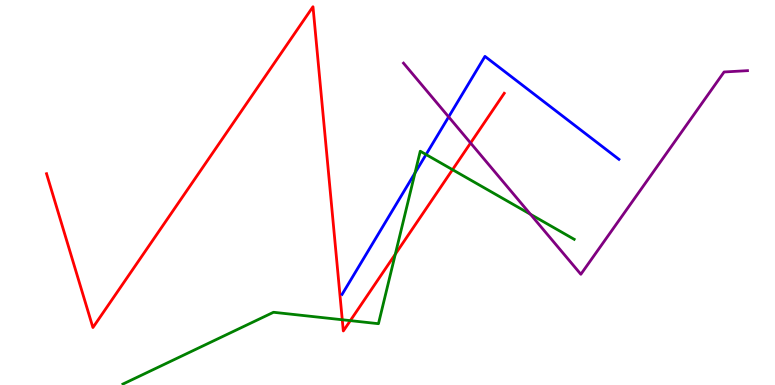[{'lines': ['blue', 'red'], 'intersections': []}, {'lines': ['green', 'red'], 'intersections': [{'x': 4.42, 'y': 1.69}, {'x': 4.52, 'y': 1.67}, {'x': 5.1, 'y': 3.4}, {'x': 5.84, 'y': 5.59}]}, {'lines': ['purple', 'red'], 'intersections': [{'x': 6.07, 'y': 6.29}]}, {'lines': ['blue', 'green'], 'intersections': [{'x': 5.35, 'y': 5.51}, {'x': 5.5, 'y': 5.99}]}, {'lines': ['blue', 'purple'], 'intersections': [{'x': 5.79, 'y': 6.96}]}, {'lines': ['green', 'purple'], 'intersections': [{'x': 6.84, 'y': 4.43}]}]